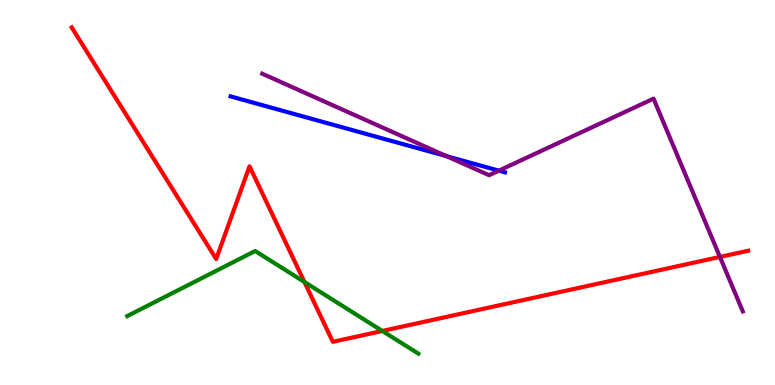[{'lines': ['blue', 'red'], 'intersections': []}, {'lines': ['green', 'red'], 'intersections': [{'x': 3.93, 'y': 2.68}, {'x': 4.93, 'y': 1.4}]}, {'lines': ['purple', 'red'], 'intersections': [{'x': 9.29, 'y': 3.33}]}, {'lines': ['blue', 'green'], 'intersections': []}, {'lines': ['blue', 'purple'], 'intersections': [{'x': 5.76, 'y': 5.94}, {'x': 6.44, 'y': 5.57}]}, {'lines': ['green', 'purple'], 'intersections': []}]